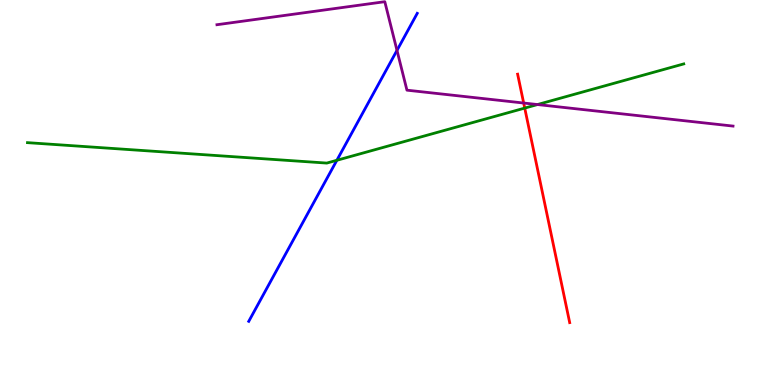[{'lines': ['blue', 'red'], 'intersections': []}, {'lines': ['green', 'red'], 'intersections': [{'x': 6.77, 'y': 7.19}]}, {'lines': ['purple', 'red'], 'intersections': [{'x': 6.76, 'y': 7.32}]}, {'lines': ['blue', 'green'], 'intersections': [{'x': 4.35, 'y': 5.84}]}, {'lines': ['blue', 'purple'], 'intersections': [{'x': 5.12, 'y': 8.69}]}, {'lines': ['green', 'purple'], 'intersections': [{'x': 6.94, 'y': 7.28}]}]